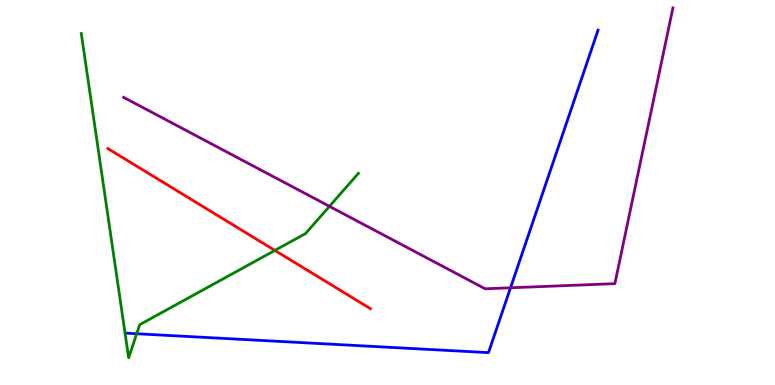[{'lines': ['blue', 'red'], 'intersections': []}, {'lines': ['green', 'red'], 'intersections': [{'x': 3.55, 'y': 3.5}]}, {'lines': ['purple', 'red'], 'intersections': []}, {'lines': ['blue', 'green'], 'intersections': [{'x': 1.76, 'y': 1.33}]}, {'lines': ['blue', 'purple'], 'intersections': [{'x': 6.59, 'y': 2.52}]}, {'lines': ['green', 'purple'], 'intersections': [{'x': 4.25, 'y': 4.64}]}]